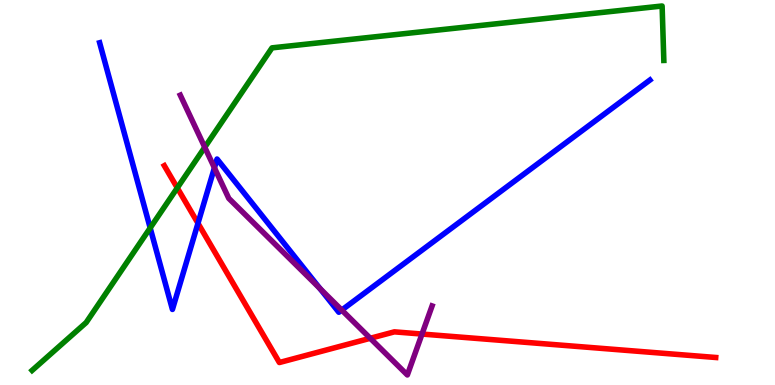[{'lines': ['blue', 'red'], 'intersections': [{'x': 2.55, 'y': 4.2}]}, {'lines': ['green', 'red'], 'intersections': [{'x': 2.29, 'y': 5.12}]}, {'lines': ['purple', 'red'], 'intersections': [{'x': 4.78, 'y': 1.21}, {'x': 5.45, 'y': 1.32}]}, {'lines': ['blue', 'green'], 'intersections': [{'x': 1.94, 'y': 4.08}]}, {'lines': ['blue', 'purple'], 'intersections': [{'x': 2.77, 'y': 5.64}, {'x': 4.13, 'y': 2.51}, {'x': 4.41, 'y': 1.95}]}, {'lines': ['green', 'purple'], 'intersections': [{'x': 2.64, 'y': 6.18}]}]